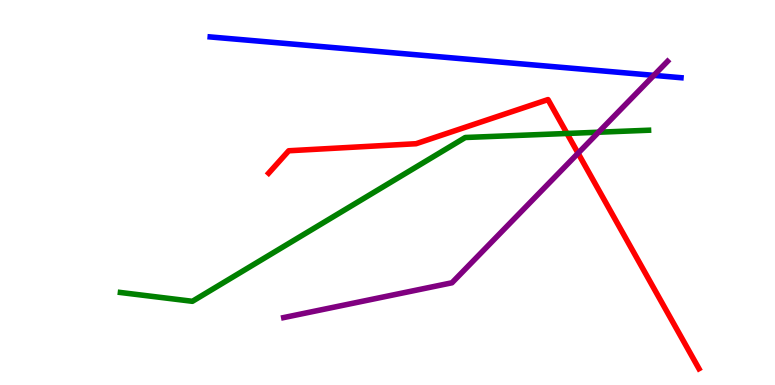[{'lines': ['blue', 'red'], 'intersections': []}, {'lines': ['green', 'red'], 'intersections': [{'x': 7.32, 'y': 6.53}]}, {'lines': ['purple', 'red'], 'intersections': [{'x': 7.46, 'y': 6.02}]}, {'lines': ['blue', 'green'], 'intersections': []}, {'lines': ['blue', 'purple'], 'intersections': [{'x': 8.44, 'y': 8.04}]}, {'lines': ['green', 'purple'], 'intersections': [{'x': 7.72, 'y': 6.57}]}]